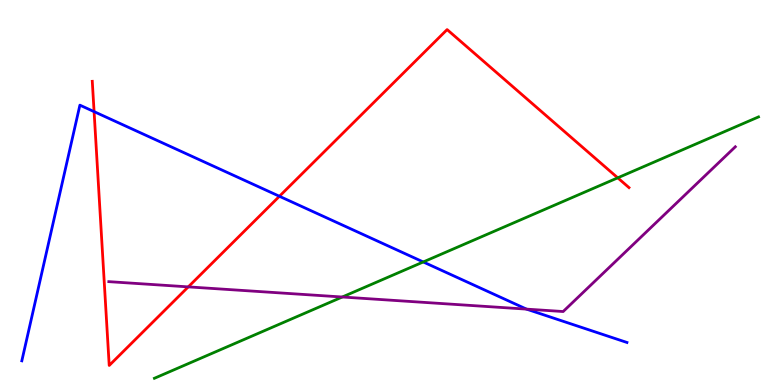[{'lines': ['blue', 'red'], 'intersections': [{'x': 1.21, 'y': 7.1}, {'x': 3.61, 'y': 4.9}]}, {'lines': ['green', 'red'], 'intersections': [{'x': 7.97, 'y': 5.38}]}, {'lines': ['purple', 'red'], 'intersections': [{'x': 2.43, 'y': 2.55}]}, {'lines': ['blue', 'green'], 'intersections': [{'x': 5.46, 'y': 3.2}]}, {'lines': ['blue', 'purple'], 'intersections': [{'x': 6.79, 'y': 1.97}]}, {'lines': ['green', 'purple'], 'intersections': [{'x': 4.42, 'y': 2.29}]}]